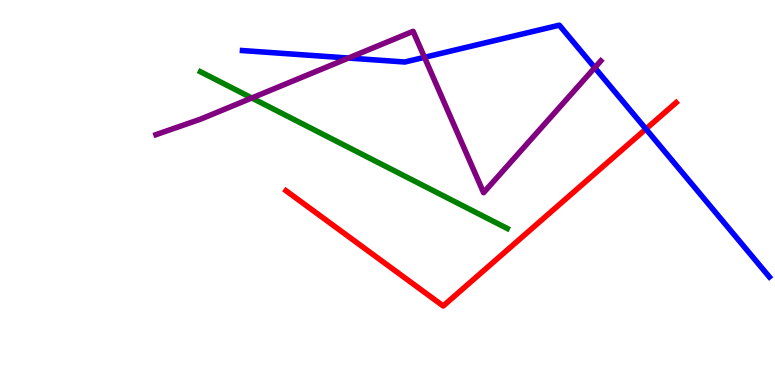[{'lines': ['blue', 'red'], 'intersections': [{'x': 8.33, 'y': 6.65}]}, {'lines': ['green', 'red'], 'intersections': []}, {'lines': ['purple', 'red'], 'intersections': []}, {'lines': ['blue', 'green'], 'intersections': []}, {'lines': ['blue', 'purple'], 'intersections': [{'x': 4.5, 'y': 8.49}, {'x': 5.48, 'y': 8.51}, {'x': 7.67, 'y': 8.24}]}, {'lines': ['green', 'purple'], 'intersections': [{'x': 3.25, 'y': 7.45}]}]